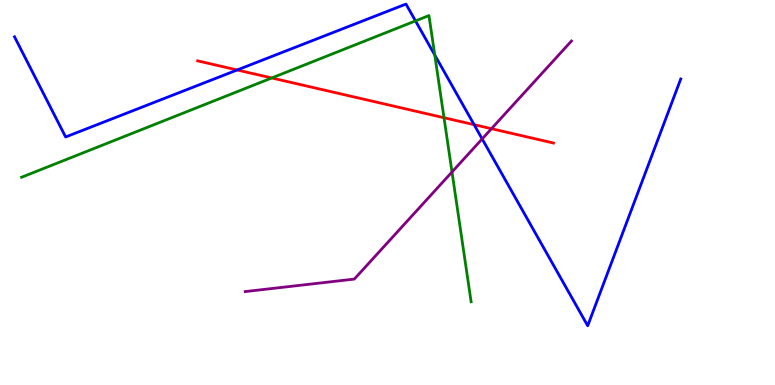[{'lines': ['blue', 'red'], 'intersections': [{'x': 3.06, 'y': 8.18}, {'x': 6.12, 'y': 6.76}]}, {'lines': ['green', 'red'], 'intersections': [{'x': 3.51, 'y': 7.97}, {'x': 5.73, 'y': 6.94}]}, {'lines': ['purple', 'red'], 'intersections': [{'x': 6.34, 'y': 6.66}]}, {'lines': ['blue', 'green'], 'intersections': [{'x': 5.36, 'y': 9.46}, {'x': 5.61, 'y': 8.57}]}, {'lines': ['blue', 'purple'], 'intersections': [{'x': 6.22, 'y': 6.39}]}, {'lines': ['green', 'purple'], 'intersections': [{'x': 5.83, 'y': 5.53}]}]